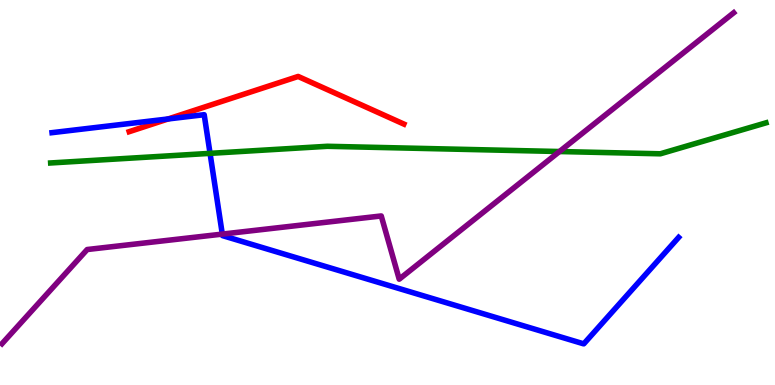[{'lines': ['blue', 'red'], 'intersections': [{'x': 2.17, 'y': 6.91}]}, {'lines': ['green', 'red'], 'intersections': []}, {'lines': ['purple', 'red'], 'intersections': []}, {'lines': ['blue', 'green'], 'intersections': [{'x': 2.71, 'y': 6.02}]}, {'lines': ['blue', 'purple'], 'intersections': [{'x': 2.87, 'y': 3.92}]}, {'lines': ['green', 'purple'], 'intersections': [{'x': 7.22, 'y': 6.06}]}]